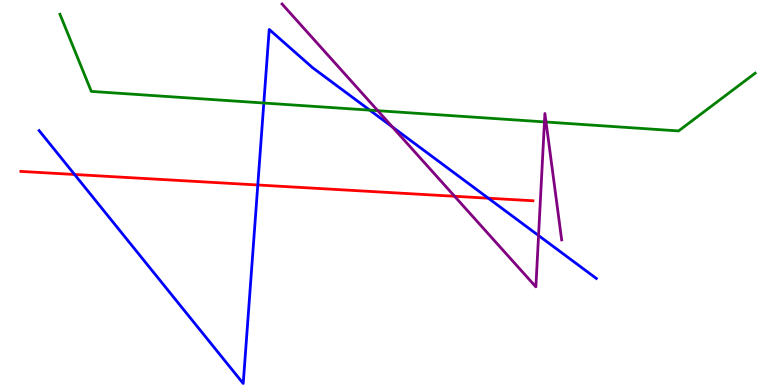[{'lines': ['blue', 'red'], 'intersections': [{'x': 0.962, 'y': 5.47}, {'x': 3.33, 'y': 5.2}, {'x': 6.3, 'y': 4.85}]}, {'lines': ['green', 'red'], 'intersections': []}, {'lines': ['purple', 'red'], 'intersections': [{'x': 5.87, 'y': 4.9}]}, {'lines': ['blue', 'green'], 'intersections': [{'x': 3.4, 'y': 7.32}, {'x': 4.77, 'y': 7.14}]}, {'lines': ['blue', 'purple'], 'intersections': [{'x': 5.06, 'y': 6.7}, {'x': 6.95, 'y': 3.88}]}, {'lines': ['green', 'purple'], 'intersections': [{'x': 4.87, 'y': 7.12}, {'x': 7.03, 'y': 6.83}, {'x': 7.05, 'y': 6.83}]}]